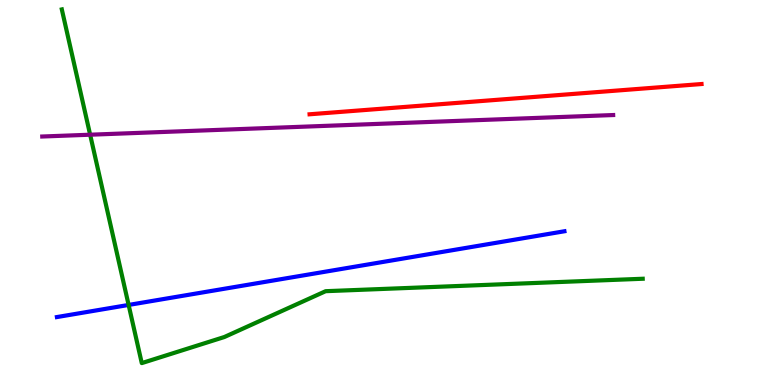[{'lines': ['blue', 'red'], 'intersections': []}, {'lines': ['green', 'red'], 'intersections': []}, {'lines': ['purple', 'red'], 'intersections': []}, {'lines': ['blue', 'green'], 'intersections': [{'x': 1.66, 'y': 2.08}]}, {'lines': ['blue', 'purple'], 'intersections': []}, {'lines': ['green', 'purple'], 'intersections': [{'x': 1.16, 'y': 6.5}]}]